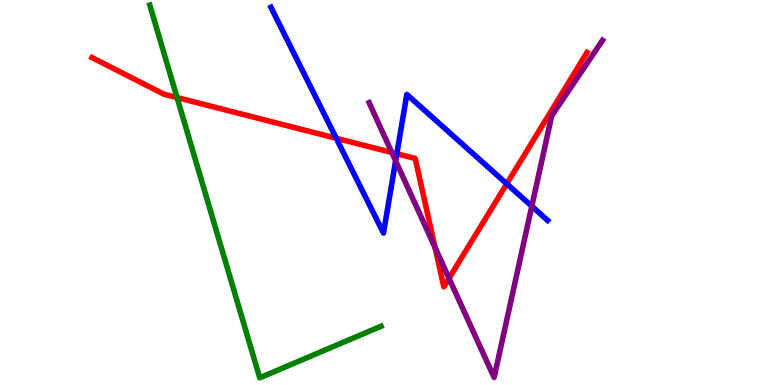[{'lines': ['blue', 'red'], 'intersections': [{'x': 4.34, 'y': 6.41}, {'x': 5.12, 'y': 6.01}, {'x': 6.54, 'y': 5.23}]}, {'lines': ['green', 'red'], 'intersections': [{'x': 2.28, 'y': 7.47}]}, {'lines': ['purple', 'red'], 'intersections': [{'x': 5.06, 'y': 6.04}, {'x': 5.61, 'y': 3.57}, {'x': 5.79, 'y': 2.77}]}, {'lines': ['blue', 'green'], 'intersections': []}, {'lines': ['blue', 'purple'], 'intersections': [{'x': 5.1, 'y': 5.82}, {'x': 6.86, 'y': 4.64}]}, {'lines': ['green', 'purple'], 'intersections': []}]